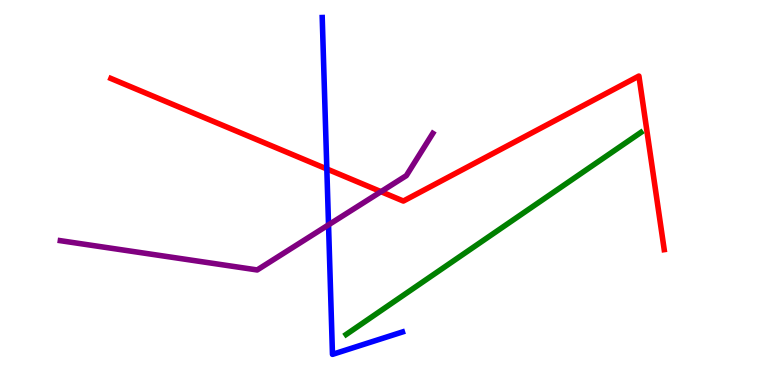[{'lines': ['blue', 'red'], 'intersections': [{'x': 4.22, 'y': 5.61}]}, {'lines': ['green', 'red'], 'intersections': []}, {'lines': ['purple', 'red'], 'intersections': [{'x': 4.92, 'y': 5.02}]}, {'lines': ['blue', 'green'], 'intersections': []}, {'lines': ['blue', 'purple'], 'intersections': [{'x': 4.24, 'y': 4.16}]}, {'lines': ['green', 'purple'], 'intersections': []}]